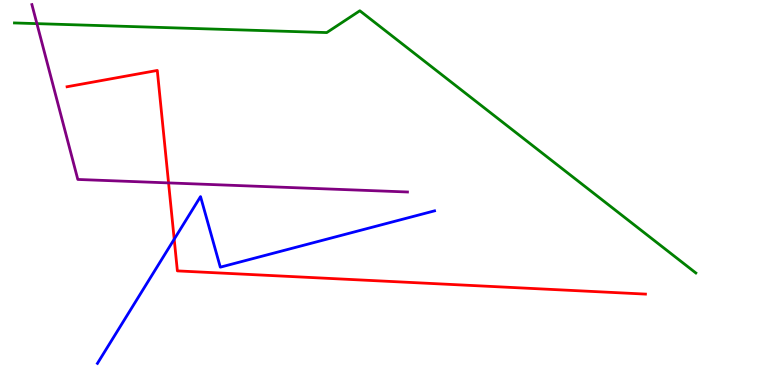[{'lines': ['blue', 'red'], 'intersections': [{'x': 2.25, 'y': 3.79}]}, {'lines': ['green', 'red'], 'intersections': []}, {'lines': ['purple', 'red'], 'intersections': [{'x': 2.17, 'y': 5.25}]}, {'lines': ['blue', 'green'], 'intersections': []}, {'lines': ['blue', 'purple'], 'intersections': []}, {'lines': ['green', 'purple'], 'intersections': [{'x': 0.476, 'y': 9.39}]}]